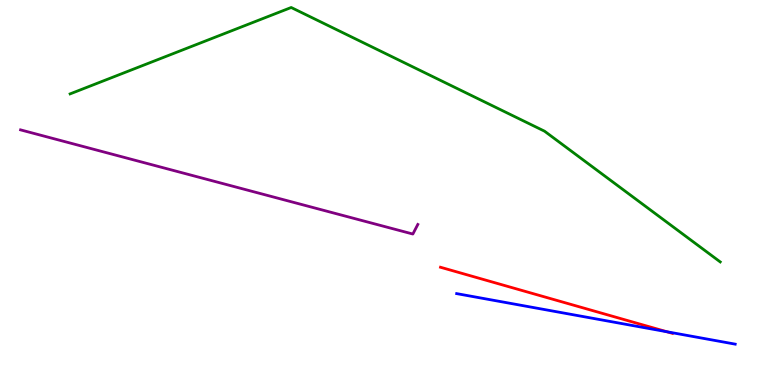[{'lines': ['blue', 'red'], 'intersections': [{'x': 8.6, 'y': 1.38}]}, {'lines': ['green', 'red'], 'intersections': []}, {'lines': ['purple', 'red'], 'intersections': []}, {'lines': ['blue', 'green'], 'intersections': []}, {'lines': ['blue', 'purple'], 'intersections': []}, {'lines': ['green', 'purple'], 'intersections': []}]